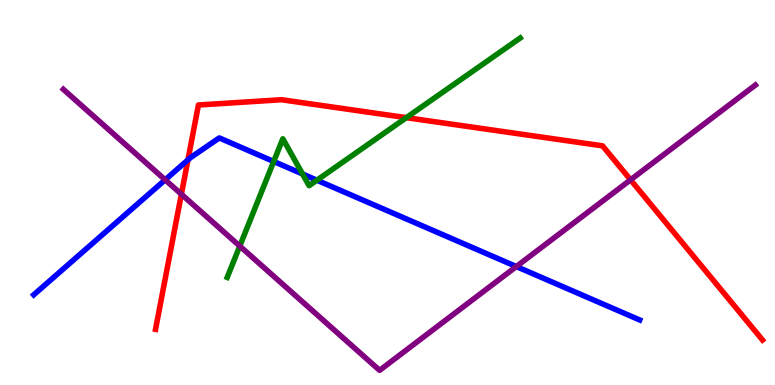[{'lines': ['blue', 'red'], 'intersections': [{'x': 2.43, 'y': 5.85}]}, {'lines': ['green', 'red'], 'intersections': [{'x': 5.24, 'y': 6.94}]}, {'lines': ['purple', 'red'], 'intersections': [{'x': 2.34, 'y': 4.96}, {'x': 8.14, 'y': 5.33}]}, {'lines': ['blue', 'green'], 'intersections': [{'x': 3.53, 'y': 5.81}, {'x': 3.9, 'y': 5.48}, {'x': 4.09, 'y': 5.32}]}, {'lines': ['blue', 'purple'], 'intersections': [{'x': 2.13, 'y': 5.33}, {'x': 6.66, 'y': 3.08}]}, {'lines': ['green', 'purple'], 'intersections': [{'x': 3.09, 'y': 3.61}]}]